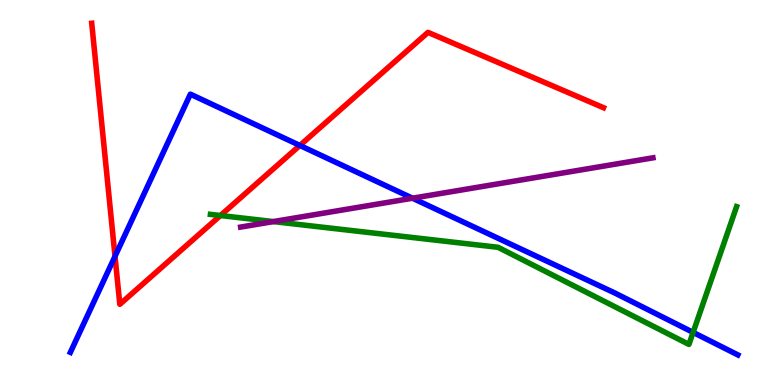[{'lines': ['blue', 'red'], 'intersections': [{'x': 1.48, 'y': 3.34}, {'x': 3.87, 'y': 6.22}]}, {'lines': ['green', 'red'], 'intersections': [{'x': 2.84, 'y': 4.4}]}, {'lines': ['purple', 'red'], 'intersections': []}, {'lines': ['blue', 'green'], 'intersections': [{'x': 8.94, 'y': 1.37}]}, {'lines': ['blue', 'purple'], 'intersections': [{'x': 5.32, 'y': 4.85}]}, {'lines': ['green', 'purple'], 'intersections': [{'x': 3.53, 'y': 4.24}]}]